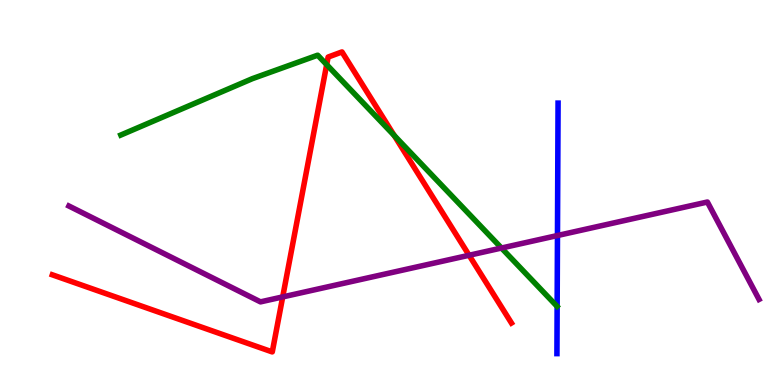[{'lines': ['blue', 'red'], 'intersections': []}, {'lines': ['green', 'red'], 'intersections': [{'x': 4.22, 'y': 8.32}, {'x': 5.09, 'y': 6.48}]}, {'lines': ['purple', 'red'], 'intersections': [{'x': 3.65, 'y': 2.29}, {'x': 6.05, 'y': 3.37}]}, {'lines': ['blue', 'green'], 'intersections': []}, {'lines': ['blue', 'purple'], 'intersections': [{'x': 7.19, 'y': 3.88}]}, {'lines': ['green', 'purple'], 'intersections': [{'x': 6.47, 'y': 3.56}]}]